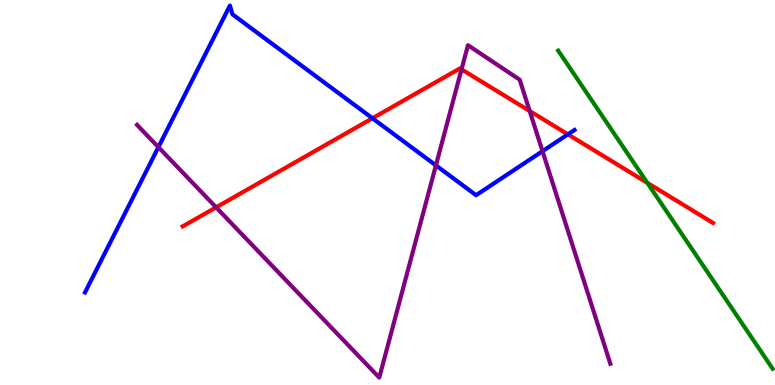[{'lines': ['blue', 'red'], 'intersections': [{'x': 4.81, 'y': 6.93}, {'x': 7.33, 'y': 6.51}]}, {'lines': ['green', 'red'], 'intersections': [{'x': 8.35, 'y': 5.25}]}, {'lines': ['purple', 'red'], 'intersections': [{'x': 2.79, 'y': 4.61}, {'x': 5.96, 'y': 8.2}, {'x': 6.83, 'y': 7.12}]}, {'lines': ['blue', 'green'], 'intersections': []}, {'lines': ['blue', 'purple'], 'intersections': [{'x': 2.04, 'y': 6.18}, {'x': 5.62, 'y': 5.7}, {'x': 7.0, 'y': 6.07}]}, {'lines': ['green', 'purple'], 'intersections': []}]